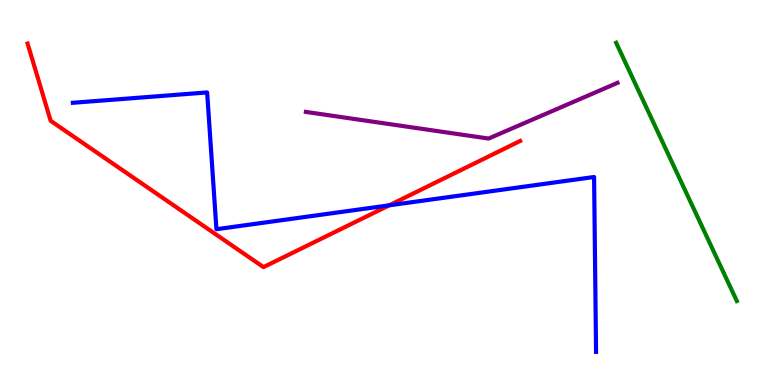[{'lines': ['blue', 'red'], 'intersections': [{'x': 5.02, 'y': 4.67}]}, {'lines': ['green', 'red'], 'intersections': []}, {'lines': ['purple', 'red'], 'intersections': []}, {'lines': ['blue', 'green'], 'intersections': []}, {'lines': ['blue', 'purple'], 'intersections': []}, {'lines': ['green', 'purple'], 'intersections': []}]